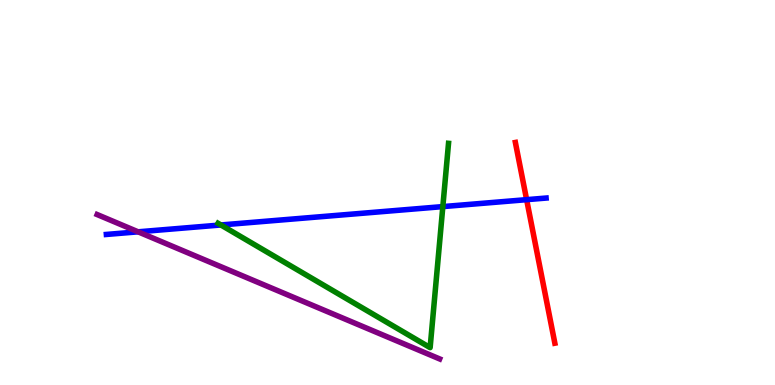[{'lines': ['blue', 'red'], 'intersections': [{'x': 6.8, 'y': 4.81}]}, {'lines': ['green', 'red'], 'intersections': []}, {'lines': ['purple', 'red'], 'intersections': []}, {'lines': ['blue', 'green'], 'intersections': [{'x': 2.85, 'y': 4.16}, {'x': 5.71, 'y': 4.63}]}, {'lines': ['blue', 'purple'], 'intersections': [{'x': 1.78, 'y': 3.98}]}, {'lines': ['green', 'purple'], 'intersections': []}]